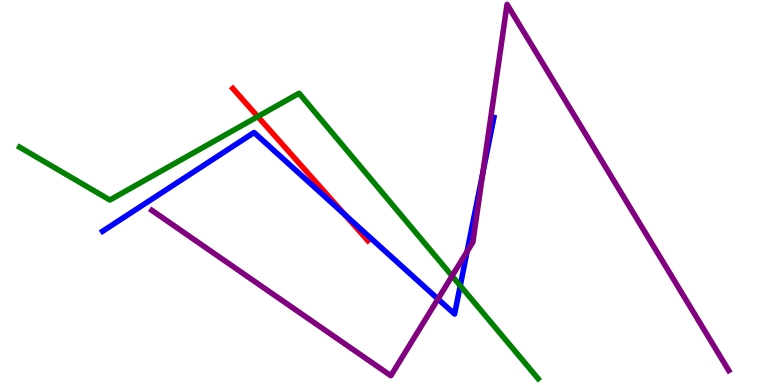[{'lines': ['blue', 'red'], 'intersections': [{'x': 4.45, 'y': 4.43}]}, {'lines': ['green', 'red'], 'intersections': [{'x': 3.33, 'y': 6.97}]}, {'lines': ['purple', 'red'], 'intersections': []}, {'lines': ['blue', 'green'], 'intersections': [{'x': 5.94, 'y': 2.58}]}, {'lines': ['blue', 'purple'], 'intersections': [{'x': 5.65, 'y': 2.23}, {'x': 6.03, 'y': 3.47}, {'x': 6.23, 'y': 5.51}]}, {'lines': ['green', 'purple'], 'intersections': [{'x': 5.83, 'y': 2.83}]}]